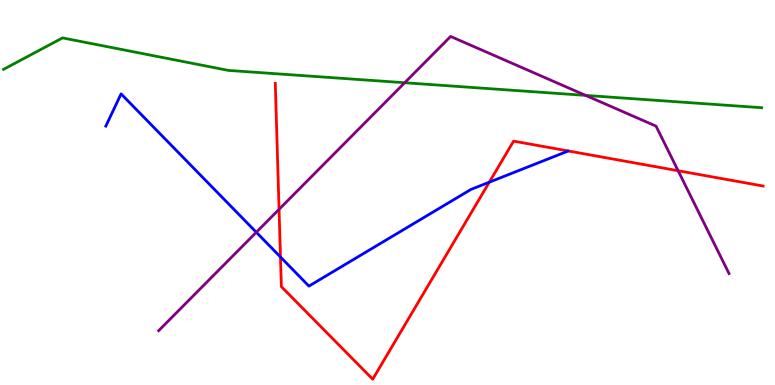[{'lines': ['blue', 'red'], 'intersections': [{'x': 3.62, 'y': 3.32}, {'x': 6.31, 'y': 5.27}]}, {'lines': ['green', 'red'], 'intersections': []}, {'lines': ['purple', 'red'], 'intersections': [{'x': 3.6, 'y': 4.56}, {'x': 8.75, 'y': 5.57}]}, {'lines': ['blue', 'green'], 'intersections': []}, {'lines': ['blue', 'purple'], 'intersections': [{'x': 3.31, 'y': 3.97}]}, {'lines': ['green', 'purple'], 'intersections': [{'x': 5.22, 'y': 7.85}, {'x': 7.56, 'y': 7.52}]}]